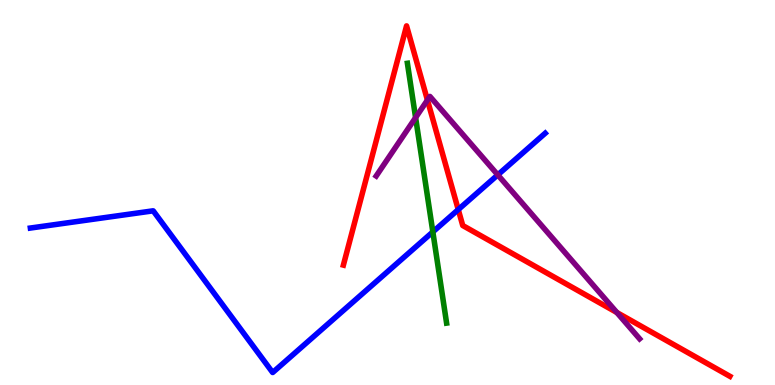[{'lines': ['blue', 'red'], 'intersections': [{'x': 5.91, 'y': 4.56}]}, {'lines': ['green', 'red'], 'intersections': []}, {'lines': ['purple', 'red'], 'intersections': [{'x': 5.52, 'y': 7.4}, {'x': 7.96, 'y': 1.88}]}, {'lines': ['blue', 'green'], 'intersections': [{'x': 5.59, 'y': 3.98}]}, {'lines': ['blue', 'purple'], 'intersections': [{'x': 6.42, 'y': 5.46}]}, {'lines': ['green', 'purple'], 'intersections': [{'x': 5.36, 'y': 6.95}]}]